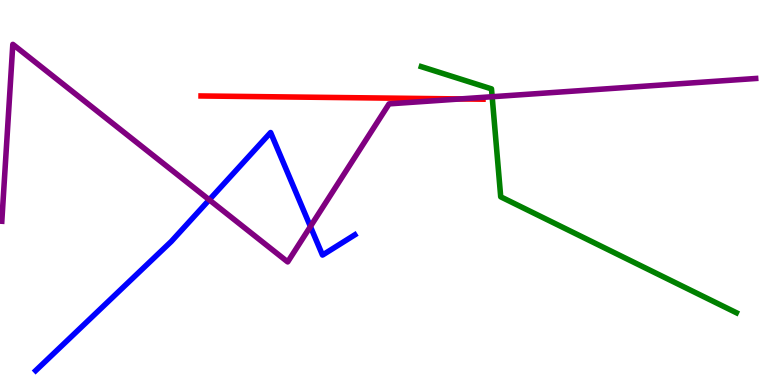[{'lines': ['blue', 'red'], 'intersections': []}, {'lines': ['green', 'red'], 'intersections': []}, {'lines': ['purple', 'red'], 'intersections': [{'x': 5.94, 'y': 7.43}]}, {'lines': ['blue', 'green'], 'intersections': []}, {'lines': ['blue', 'purple'], 'intersections': [{'x': 2.7, 'y': 4.81}, {'x': 4.01, 'y': 4.12}]}, {'lines': ['green', 'purple'], 'intersections': [{'x': 6.35, 'y': 7.49}]}]